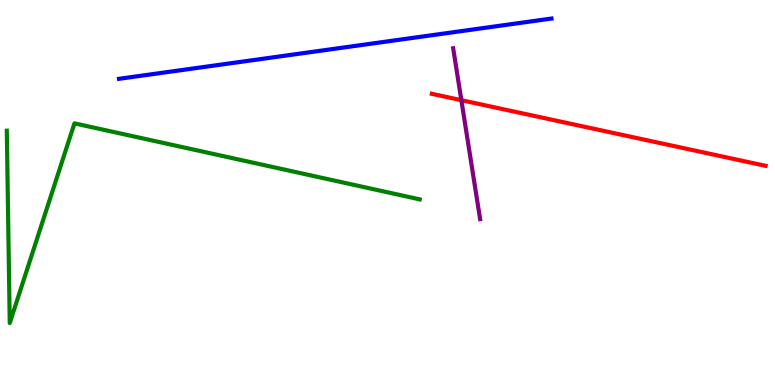[{'lines': ['blue', 'red'], 'intersections': []}, {'lines': ['green', 'red'], 'intersections': []}, {'lines': ['purple', 'red'], 'intersections': [{'x': 5.95, 'y': 7.4}]}, {'lines': ['blue', 'green'], 'intersections': []}, {'lines': ['blue', 'purple'], 'intersections': []}, {'lines': ['green', 'purple'], 'intersections': []}]